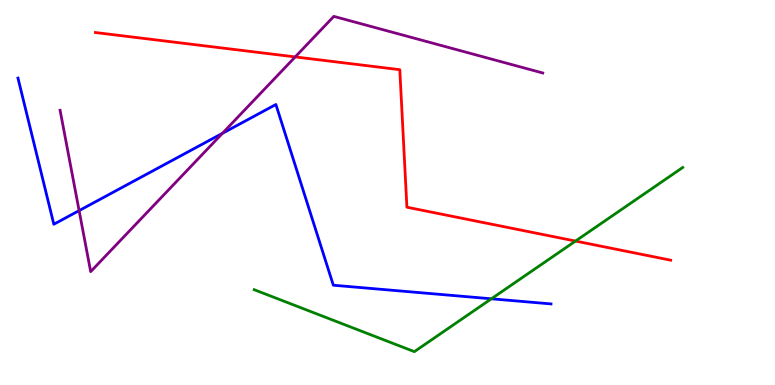[{'lines': ['blue', 'red'], 'intersections': []}, {'lines': ['green', 'red'], 'intersections': [{'x': 7.43, 'y': 3.74}]}, {'lines': ['purple', 'red'], 'intersections': [{'x': 3.81, 'y': 8.52}]}, {'lines': ['blue', 'green'], 'intersections': [{'x': 6.34, 'y': 2.24}]}, {'lines': ['blue', 'purple'], 'intersections': [{'x': 1.02, 'y': 4.53}, {'x': 2.87, 'y': 6.54}]}, {'lines': ['green', 'purple'], 'intersections': []}]